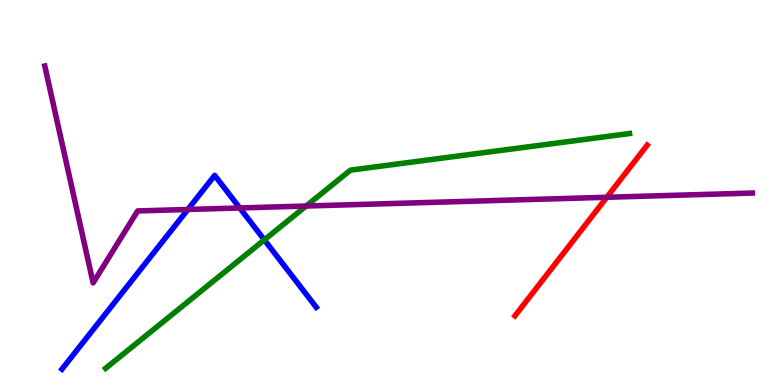[{'lines': ['blue', 'red'], 'intersections': []}, {'lines': ['green', 'red'], 'intersections': []}, {'lines': ['purple', 'red'], 'intersections': [{'x': 7.83, 'y': 4.88}]}, {'lines': ['blue', 'green'], 'intersections': [{'x': 3.41, 'y': 3.77}]}, {'lines': ['blue', 'purple'], 'intersections': [{'x': 2.42, 'y': 4.56}, {'x': 3.09, 'y': 4.6}]}, {'lines': ['green', 'purple'], 'intersections': [{'x': 3.95, 'y': 4.65}]}]